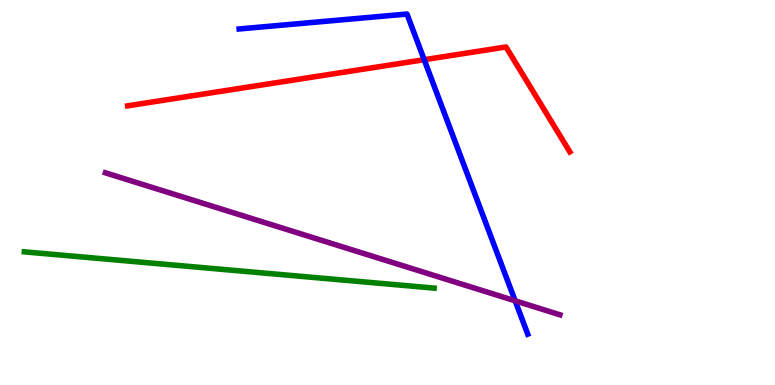[{'lines': ['blue', 'red'], 'intersections': [{'x': 5.47, 'y': 8.45}]}, {'lines': ['green', 'red'], 'intersections': []}, {'lines': ['purple', 'red'], 'intersections': []}, {'lines': ['blue', 'green'], 'intersections': []}, {'lines': ['blue', 'purple'], 'intersections': [{'x': 6.65, 'y': 2.19}]}, {'lines': ['green', 'purple'], 'intersections': []}]